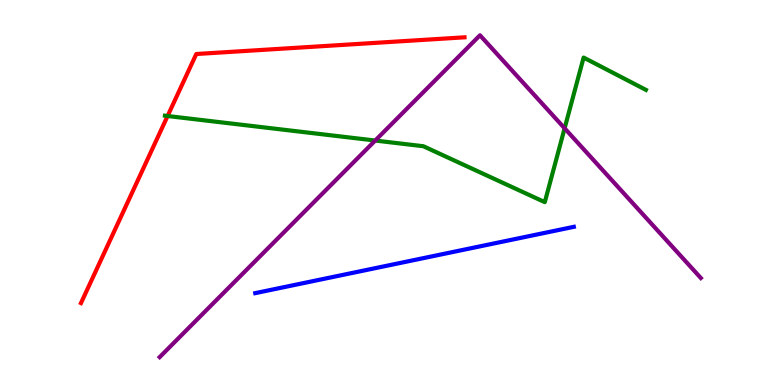[{'lines': ['blue', 'red'], 'intersections': []}, {'lines': ['green', 'red'], 'intersections': [{'x': 2.16, 'y': 6.99}]}, {'lines': ['purple', 'red'], 'intersections': []}, {'lines': ['blue', 'green'], 'intersections': []}, {'lines': ['blue', 'purple'], 'intersections': []}, {'lines': ['green', 'purple'], 'intersections': [{'x': 4.84, 'y': 6.35}, {'x': 7.29, 'y': 6.67}]}]